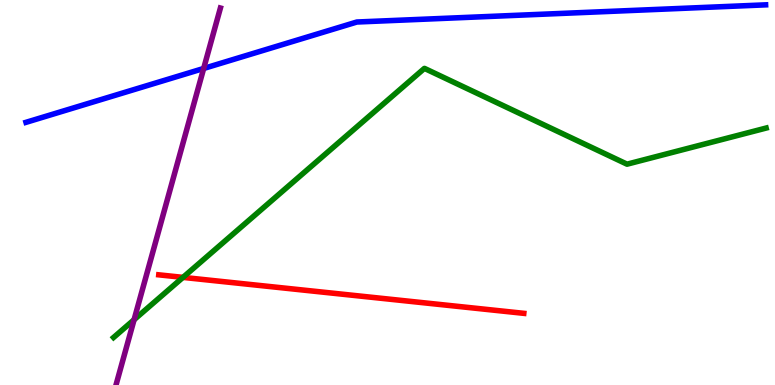[{'lines': ['blue', 'red'], 'intersections': []}, {'lines': ['green', 'red'], 'intersections': [{'x': 2.36, 'y': 2.8}]}, {'lines': ['purple', 'red'], 'intersections': []}, {'lines': ['blue', 'green'], 'intersections': []}, {'lines': ['blue', 'purple'], 'intersections': [{'x': 2.63, 'y': 8.22}]}, {'lines': ['green', 'purple'], 'intersections': [{'x': 1.73, 'y': 1.7}]}]